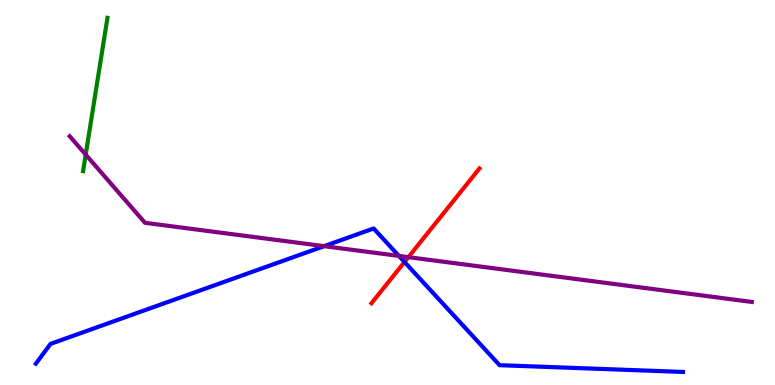[{'lines': ['blue', 'red'], 'intersections': [{'x': 5.22, 'y': 3.19}]}, {'lines': ['green', 'red'], 'intersections': []}, {'lines': ['purple', 'red'], 'intersections': [{'x': 5.27, 'y': 3.32}]}, {'lines': ['blue', 'green'], 'intersections': []}, {'lines': ['blue', 'purple'], 'intersections': [{'x': 4.18, 'y': 3.61}, {'x': 5.15, 'y': 3.35}]}, {'lines': ['green', 'purple'], 'intersections': [{'x': 1.11, 'y': 5.98}]}]